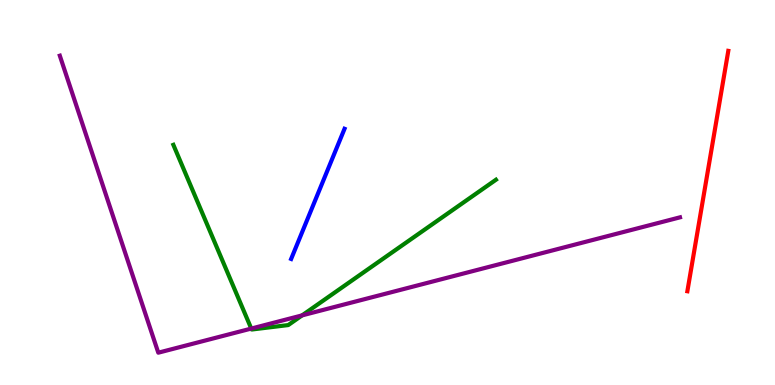[{'lines': ['blue', 'red'], 'intersections': []}, {'lines': ['green', 'red'], 'intersections': []}, {'lines': ['purple', 'red'], 'intersections': []}, {'lines': ['blue', 'green'], 'intersections': []}, {'lines': ['blue', 'purple'], 'intersections': []}, {'lines': ['green', 'purple'], 'intersections': [{'x': 3.24, 'y': 1.47}, {'x': 3.9, 'y': 1.81}]}]